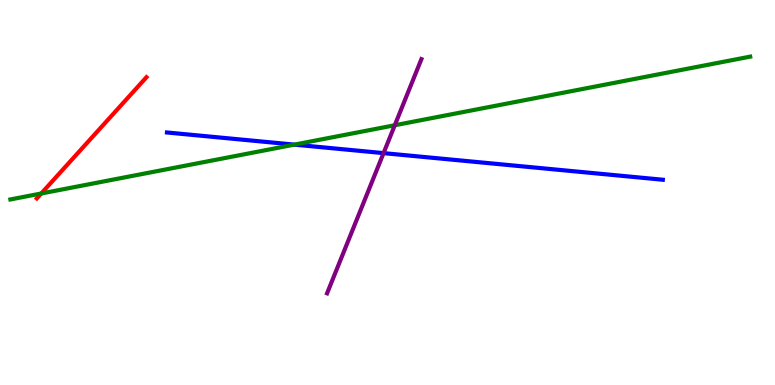[{'lines': ['blue', 'red'], 'intersections': []}, {'lines': ['green', 'red'], 'intersections': [{'x': 0.532, 'y': 4.97}]}, {'lines': ['purple', 'red'], 'intersections': []}, {'lines': ['blue', 'green'], 'intersections': [{'x': 3.8, 'y': 6.24}]}, {'lines': ['blue', 'purple'], 'intersections': [{'x': 4.95, 'y': 6.02}]}, {'lines': ['green', 'purple'], 'intersections': [{'x': 5.09, 'y': 6.75}]}]